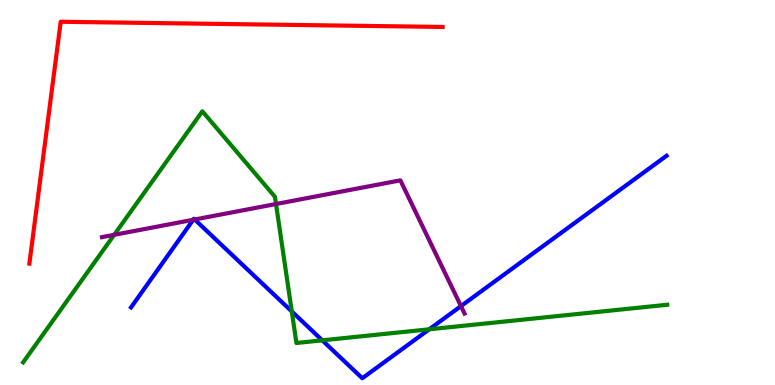[{'lines': ['blue', 'red'], 'intersections': []}, {'lines': ['green', 'red'], 'intersections': []}, {'lines': ['purple', 'red'], 'intersections': []}, {'lines': ['blue', 'green'], 'intersections': [{'x': 3.77, 'y': 1.91}, {'x': 4.16, 'y': 1.16}, {'x': 5.54, 'y': 1.45}]}, {'lines': ['blue', 'purple'], 'intersections': [{'x': 2.49, 'y': 4.29}, {'x': 2.51, 'y': 4.3}, {'x': 5.95, 'y': 2.05}]}, {'lines': ['green', 'purple'], 'intersections': [{'x': 1.47, 'y': 3.9}, {'x': 3.56, 'y': 4.7}]}]